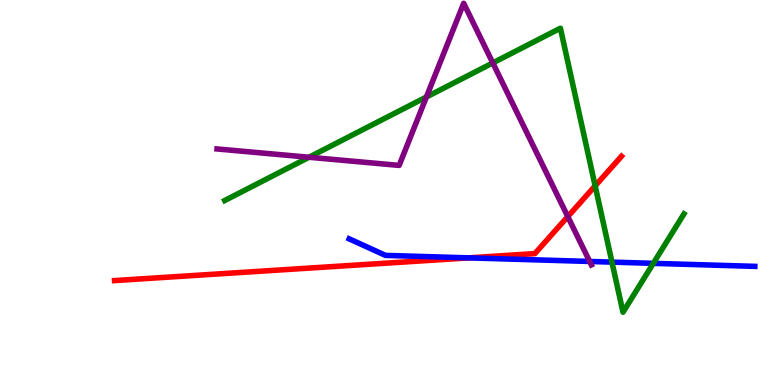[{'lines': ['blue', 'red'], 'intersections': [{'x': 6.05, 'y': 3.3}]}, {'lines': ['green', 'red'], 'intersections': [{'x': 7.68, 'y': 5.17}]}, {'lines': ['purple', 'red'], 'intersections': [{'x': 7.33, 'y': 4.37}]}, {'lines': ['blue', 'green'], 'intersections': [{'x': 7.9, 'y': 3.19}, {'x': 8.43, 'y': 3.16}]}, {'lines': ['blue', 'purple'], 'intersections': [{'x': 7.61, 'y': 3.21}]}, {'lines': ['green', 'purple'], 'intersections': [{'x': 3.99, 'y': 5.92}, {'x': 5.5, 'y': 7.48}, {'x': 6.36, 'y': 8.37}]}]